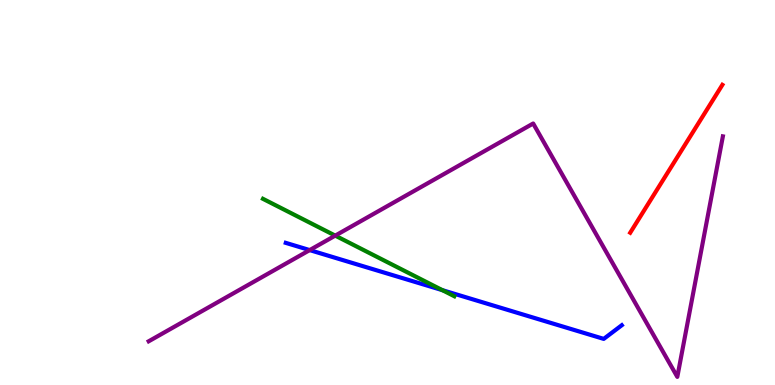[{'lines': ['blue', 'red'], 'intersections': []}, {'lines': ['green', 'red'], 'intersections': []}, {'lines': ['purple', 'red'], 'intersections': []}, {'lines': ['blue', 'green'], 'intersections': [{'x': 5.71, 'y': 2.46}]}, {'lines': ['blue', 'purple'], 'intersections': [{'x': 4.0, 'y': 3.5}]}, {'lines': ['green', 'purple'], 'intersections': [{'x': 4.33, 'y': 3.88}]}]